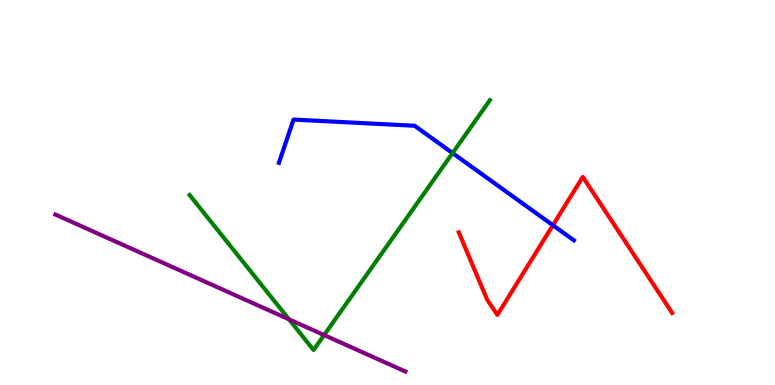[{'lines': ['blue', 'red'], 'intersections': [{'x': 7.13, 'y': 4.15}]}, {'lines': ['green', 'red'], 'intersections': []}, {'lines': ['purple', 'red'], 'intersections': []}, {'lines': ['blue', 'green'], 'intersections': [{'x': 5.84, 'y': 6.02}]}, {'lines': ['blue', 'purple'], 'intersections': []}, {'lines': ['green', 'purple'], 'intersections': [{'x': 3.73, 'y': 1.71}, {'x': 4.18, 'y': 1.3}]}]